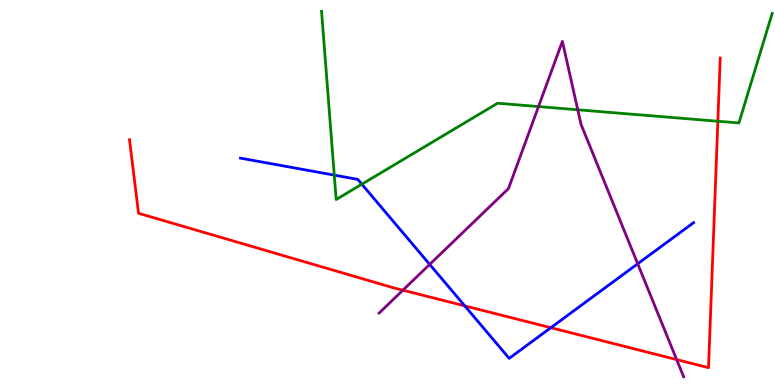[{'lines': ['blue', 'red'], 'intersections': [{'x': 6.0, 'y': 2.06}, {'x': 7.11, 'y': 1.49}]}, {'lines': ['green', 'red'], 'intersections': [{'x': 9.26, 'y': 6.85}]}, {'lines': ['purple', 'red'], 'intersections': [{'x': 5.2, 'y': 2.46}, {'x': 8.73, 'y': 0.66}]}, {'lines': ['blue', 'green'], 'intersections': [{'x': 4.31, 'y': 5.45}, {'x': 4.67, 'y': 5.22}]}, {'lines': ['blue', 'purple'], 'intersections': [{'x': 5.54, 'y': 3.13}, {'x': 8.23, 'y': 3.15}]}, {'lines': ['green', 'purple'], 'intersections': [{'x': 6.95, 'y': 7.23}, {'x': 7.45, 'y': 7.15}]}]